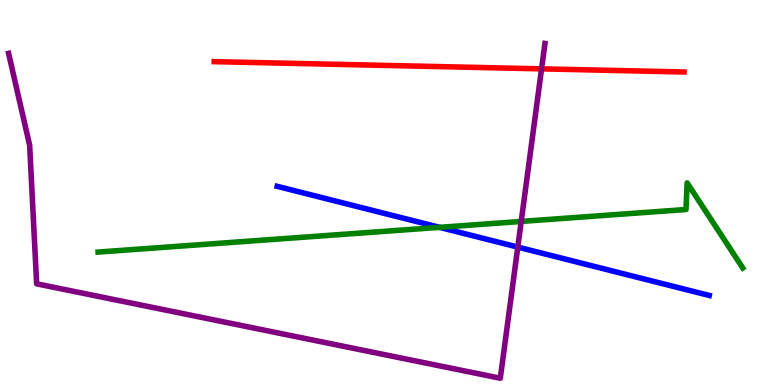[{'lines': ['blue', 'red'], 'intersections': []}, {'lines': ['green', 'red'], 'intersections': []}, {'lines': ['purple', 'red'], 'intersections': [{'x': 6.99, 'y': 8.21}]}, {'lines': ['blue', 'green'], 'intersections': [{'x': 5.67, 'y': 4.09}]}, {'lines': ['blue', 'purple'], 'intersections': [{'x': 6.68, 'y': 3.58}]}, {'lines': ['green', 'purple'], 'intersections': [{'x': 6.73, 'y': 4.25}]}]